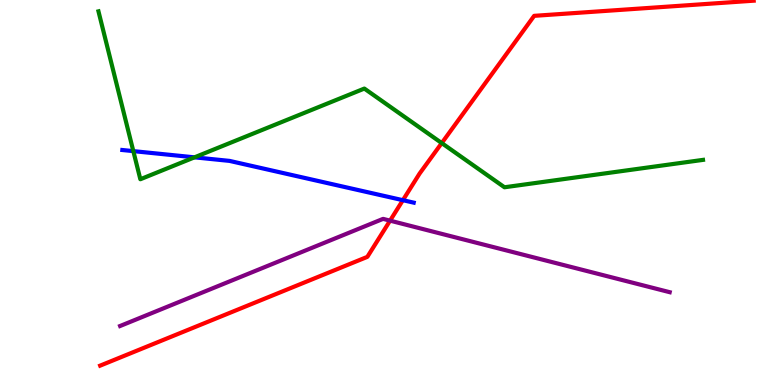[{'lines': ['blue', 'red'], 'intersections': [{'x': 5.2, 'y': 4.8}]}, {'lines': ['green', 'red'], 'intersections': [{'x': 5.7, 'y': 6.28}]}, {'lines': ['purple', 'red'], 'intersections': [{'x': 5.03, 'y': 4.27}]}, {'lines': ['blue', 'green'], 'intersections': [{'x': 1.72, 'y': 6.07}, {'x': 2.51, 'y': 5.91}]}, {'lines': ['blue', 'purple'], 'intersections': []}, {'lines': ['green', 'purple'], 'intersections': []}]